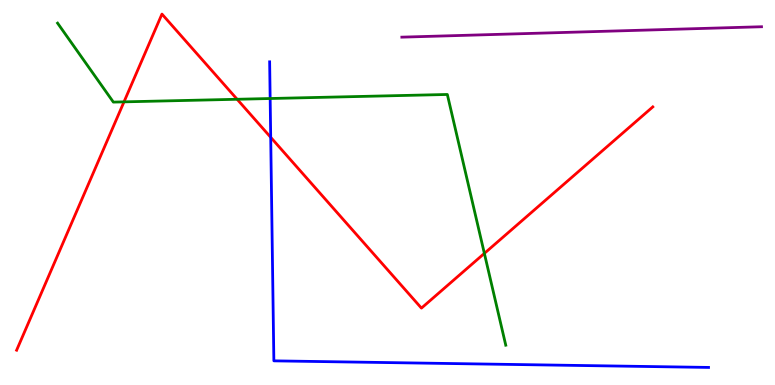[{'lines': ['blue', 'red'], 'intersections': [{'x': 3.49, 'y': 6.43}]}, {'lines': ['green', 'red'], 'intersections': [{'x': 1.6, 'y': 7.35}, {'x': 3.06, 'y': 7.42}, {'x': 6.25, 'y': 3.42}]}, {'lines': ['purple', 'red'], 'intersections': []}, {'lines': ['blue', 'green'], 'intersections': [{'x': 3.49, 'y': 7.44}]}, {'lines': ['blue', 'purple'], 'intersections': []}, {'lines': ['green', 'purple'], 'intersections': []}]